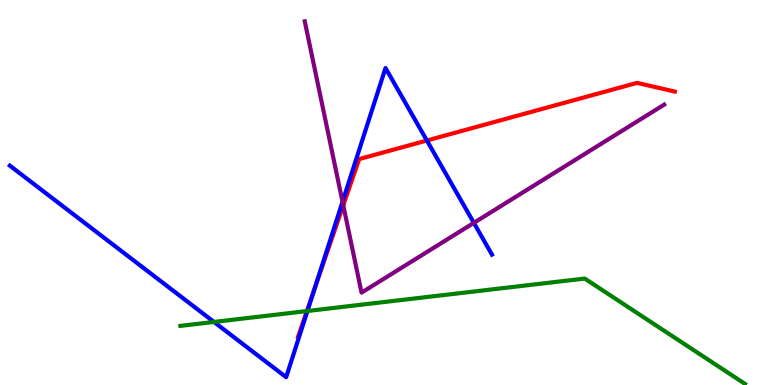[{'lines': ['blue', 'red'], 'intersections': [{'x': 4.06, 'y': 2.5}, {'x': 5.51, 'y': 6.35}]}, {'lines': ['green', 'red'], 'intersections': [{'x': 3.96, 'y': 1.92}]}, {'lines': ['purple', 'red'], 'intersections': [{'x': 4.43, 'y': 4.67}]}, {'lines': ['blue', 'green'], 'intersections': [{'x': 2.76, 'y': 1.64}, {'x': 3.97, 'y': 1.92}]}, {'lines': ['blue', 'purple'], 'intersections': [{'x': 4.42, 'y': 4.76}, {'x': 6.11, 'y': 4.21}]}, {'lines': ['green', 'purple'], 'intersections': []}]